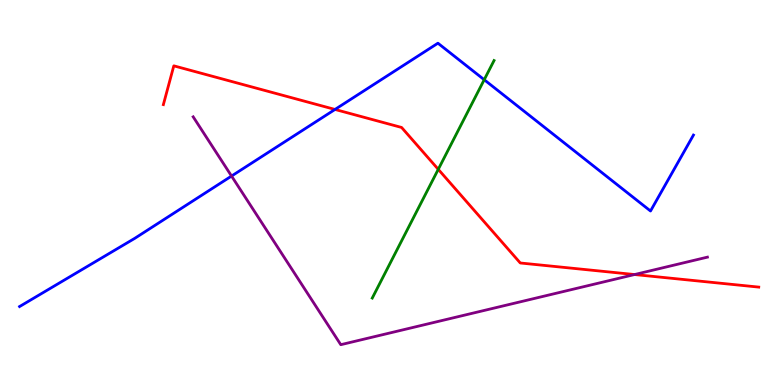[{'lines': ['blue', 'red'], 'intersections': [{'x': 4.32, 'y': 7.16}]}, {'lines': ['green', 'red'], 'intersections': [{'x': 5.66, 'y': 5.6}]}, {'lines': ['purple', 'red'], 'intersections': [{'x': 8.19, 'y': 2.87}]}, {'lines': ['blue', 'green'], 'intersections': [{'x': 6.25, 'y': 7.93}]}, {'lines': ['blue', 'purple'], 'intersections': [{'x': 2.99, 'y': 5.43}]}, {'lines': ['green', 'purple'], 'intersections': []}]